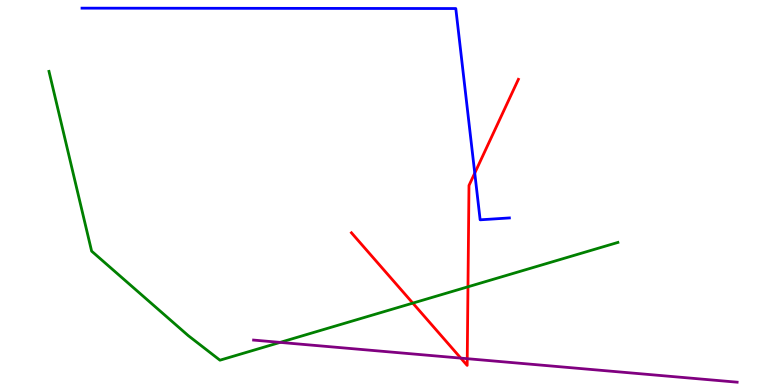[{'lines': ['blue', 'red'], 'intersections': [{'x': 6.13, 'y': 5.5}]}, {'lines': ['green', 'red'], 'intersections': [{'x': 5.33, 'y': 2.13}, {'x': 6.04, 'y': 2.55}]}, {'lines': ['purple', 'red'], 'intersections': [{'x': 5.95, 'y': 0.698}, {'x': 6.03, 'y': 0.684}]}, {'lines': ['blue', 'green'], 'intersections': []}, {'lines': ['blue', 'purple'], 'intersections': []}, {'lines': ['green', 'purple'], 'intersections': [{'x': 3.61, 'y': 1.11}]}]